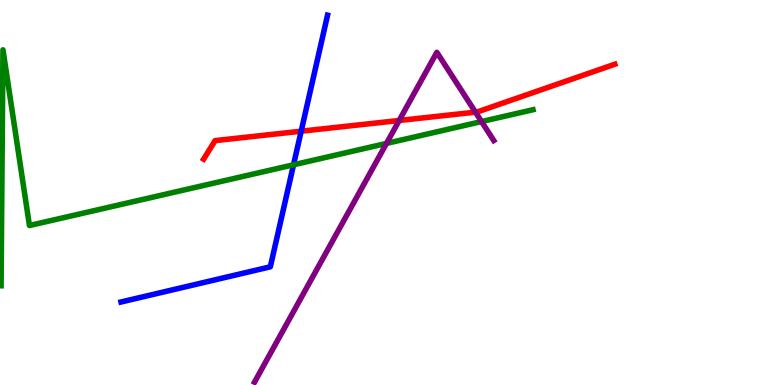[{'lines': ['blue', 'red'], 'intersections': [{'x': 3.89, 'y': 6.59}]}, {'lines': ['green', 'red'], 'intersections': []}, {'lines': ['purple', 'red'], 'intersections': [{'x': 5.15, 'y': 6.87}, {'x': 6.13, 'y': 7.09}]}, {'lines': ['blue', 'green'], 'intersections': [{'x': 3.79, 'y': 5.72}]}, {'lines': ['blue', 'purple'], 'intersections': []}, {'lines': ['green', 'purple'], 'intersections': [{'x': 4.99, 'y': 6.27}, {'x': 6.21, 'y': 6.84}]}]